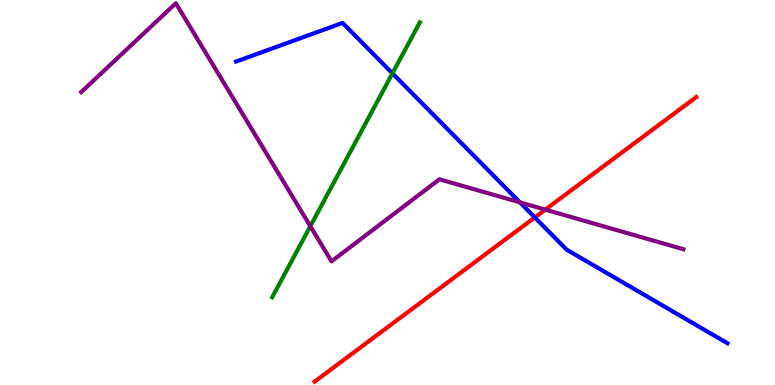[{'lines': ['blue', 'red'], 'intersections': [{'x': 6.9, 'y': 4.35}]}, {'lines': ['green', 'red'], 'intersections': []}, {'lines': ['purple', 'red'], 'intersections': [{'x': 7.04, 'y': 4.56}]}, {'lines': ['blue', 'green'], 'intersections': [{'x': 5.06, 'y': 8.09}]}, {'lines': ['blue', 'purple'], 'intersections': [{'x': 6.71, 'y': 4.74}]}, {'lines': ['green', 'purple'], 'intersections': [{'x': 4.0, 'y': 4.12}]}]